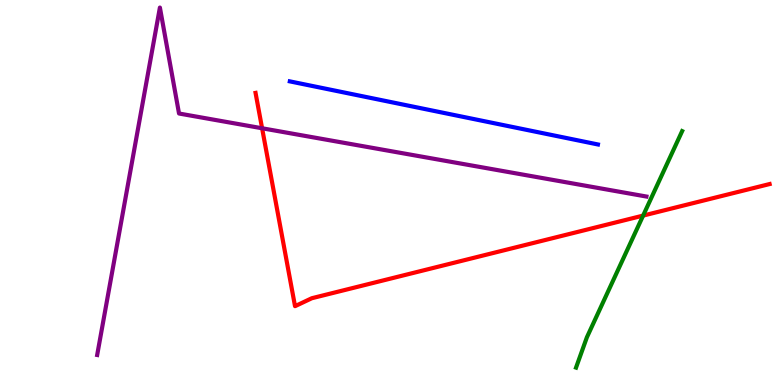[{'lines': ['blue', 'red'], 'intersections': []}, {'lines': ['green', 'red'], 'intersections': [{'x': 8.3, 'y': 4.4}]}, {'lines': ['purple', 'red'], 'intersections': [{'x': 3.38, 'y': 6.67}]}, {'lines': ['blue', 'green'], 'intersections': []}, {'lines': ['blue', 'purple'], 'intersections': []}, {'lines': ['green', 'purple'], 'intersections': []}]